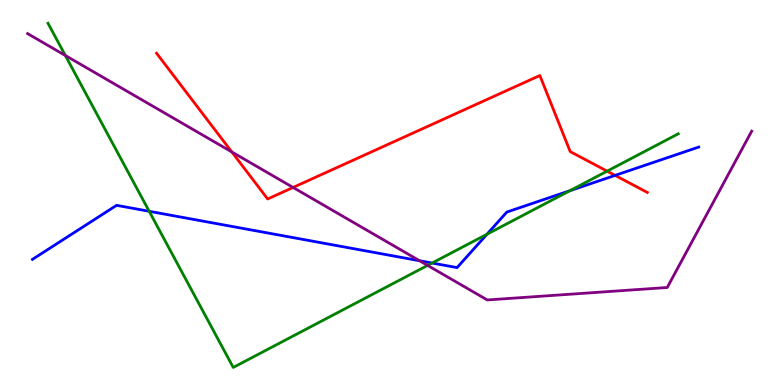[{'lines': ['blue', 'red'], 'intersections': [{'x': 7.94, 'y': 5.44}]}, {'lines': ['green', 'red'], 'intersections': [{'x': 7.83, 'y': 5.55}]}, {'lines': ['purple', 'red'], 'intersections': [{'x': 2.99, 'y': 6.05}, {'x': 3.78, 'y': 5.13}]}, {'lines': ['blue', 'green'], 'intersections': [{'x': 1.93, 'y': 4.51}, {'x': 5.58, 'y': 3.17}, {'x': 6.28, 'y': 3.92}, {'x': 7.35, 'y': 5.05}]}, {'lines': ['blue', 'purple'], 'intersections': [{'x': 5.41, 'y': 3.23}]}, {'lines': ['green', 'purple'], 'intersections': [{'x': 0.843, 'y': 8.56}, {'x': 5.52, 'y': 3.11}]}]